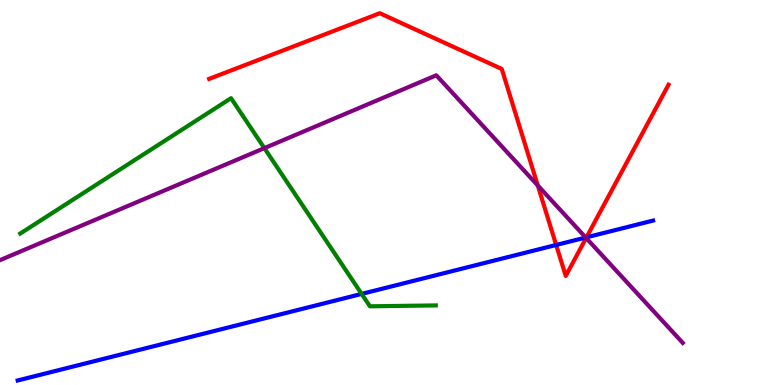[{'lines': ['blue', 'red'], 'intersections': [{'x': 7.18, 'y': 3.64}, {'x': 7.57, 'y': 3.84}]}, {'lines': ['green', 'red'], 'intersections': []}, {'lines': ['purple', 'red'], 'intersections': [{'x': 6.94, 'y': 5.18}, {'x': 7.56, 'y': 3.82}]}, {'lines': ['blue', 'green'], 'intersections': [{'x': 4.67, 'y': 2.37}]}, {'lines': ['blue', 'purple'], 'intersections': [{'x': 7.56, 'y': 3.83}]}, {'lines': ['green', 'purple'], 'intersections': [{'x': 3.41, 'y': 6.15}]}]